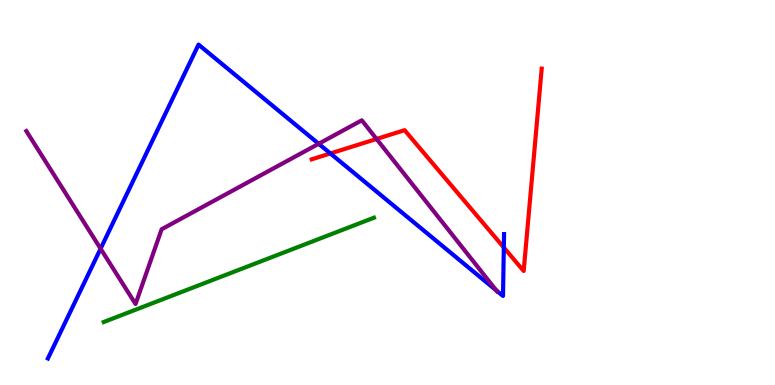[{'lines': ['blue', 'red'], 'intersections': [{'x': 4.26, 'y': 6.01}, {'x': 6.5, 'y': 3.57}]}, {'lines': ['green', 'red'], 'intersections': []}, {'lines': ['purple', 'red'], 'intersections': [{'x': 4.86, 'y': 6.39}]}, {'lines': ['blue', 'green'], 'intersections': []}, {'lines': ['blue', 'purple'], 'intersections': [{'x': 1.3, 'y': 3.54}, {'x': 4.11, 'y': 6.27}, {'x': 6.4, 'y': 2.46}]}, {'lines': ['green', 'purple'], 'intersections': []}]